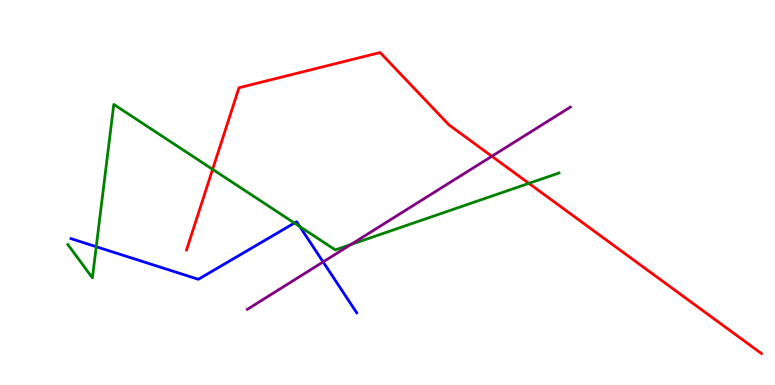[{'lines': ['blue', 'red'], 'intersections': []}, {'lines': ['green', 'red'], 'intersections': [{'x': 2.74, 'y': 5.6}, {'x': 6.82, 'y': 5.24}]}, {'lines': ['purple', 'red'], 'intersections': [{'x': 6.35, 'y': 5.94}]}, {'lines': ['blue', 'green'], 'intersections': [{'x': 1.24, 'y': 3.59}, {'x': 3.8, 'y': 4.21}, {'x': 3.87, 'y': 4.12}]}, {'lines': ['blue', 'purple'], 'intersections': [{'x': 4.17, 'y': 3.2}]}, {'lines': ['green', 'purple'], 'intersections': [{'x': 4.53, 'y': 3.65}]}]